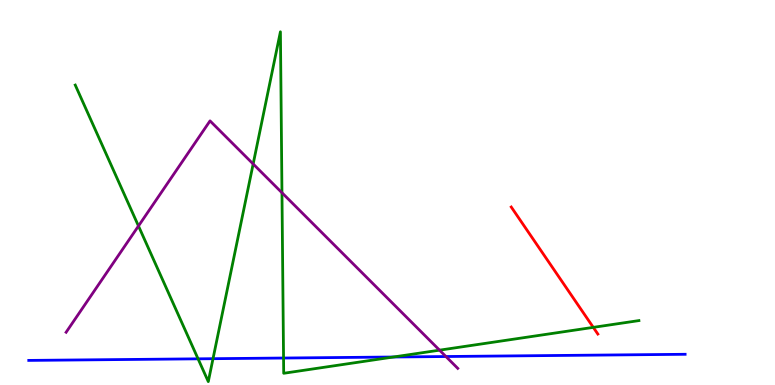[{'lines': ['blue', 'red'], 'intersections': []}, {'lines': ['green', 'red'], 'intersections': [{'x': 7.66, 'y': 1.5}]}, {'lines': ['purple', 'red'], 'intersections': []}, {'lines': ['blue', 'green'], 'intersections': [{'x': 2.56, 'y': 0.68}, {'x': 2.75, 'y': 0.683}, {'x': 3.66, 'y': 0.7}, {'x': 5.08, 'y': 0.727}]}, {'lines': ['blue', 'purple'], 'intersections': [{'x': 5.75, 'y': 0.74}]}, {'lines': ['green', 'purple'], 'intersections': [{'x': 1.79, 'y': 4.13}, {'x': 3.27, 'y': 5.74}, {'x': 3.64, 'y': 4.99}, {'x': 5.67, 'y': 0.905}]}]